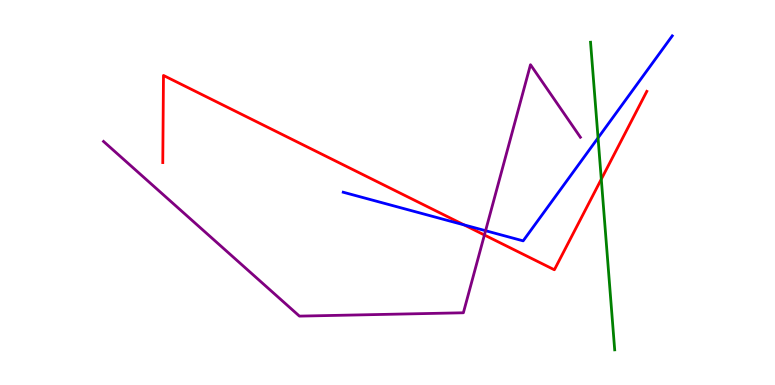[{'lines': ['blue', 'red'], 'intersections': [{'x': 5.99, 'y': 4.16}]}, {'lines': ['green', 'red'], 'intersections': [{'x': 7.76, 'y': 5.35}]}, {'lines': ['purple', 'red'], 'intersections': [{'x': 6.25, 'y': 3.9}]}, {'lines': ['blue', 'green'], 'intersections': [{'x': 7.72, 'y': 6.42}]}, {'lines': ['blue', 'purple'], 'intersections': [{'x': 6.27, 'y': 4.01}]}, {'lines': ['green', 'purple'], 'intersections': []}]